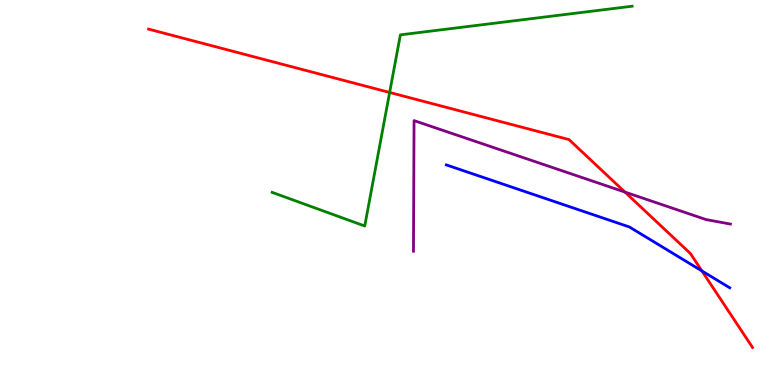[{'lines': ['blue', 'red'], 'intersections': [{'x': 9.06, 'y': 2.96}]}, {'lines': ['green', 'red'], 'intersections': [{'x': 5.03, 'y': 7.6}]}, {'lines': ['purple', 'red'], 'intersections': [{'x': 8.06, 'y': 5.01}]}, {'lines': ['blue', 'green'], 'intersections': []}, {'lines': ['blue', 'purple'], 'intersections': []}, {'lines': ['green', 'purple'], 'intersections': []}]